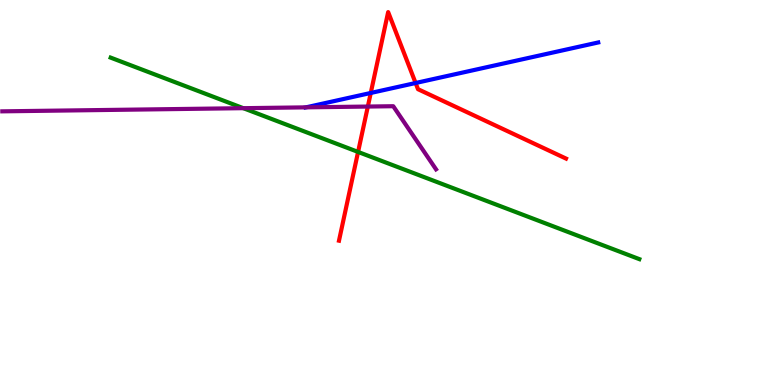[{'lines': ['blue', 'red'], 'intersections': [{'x': 4.78, 'y': 7.59}, {'x': 5.36, 'y': 7.84}]}, {'lines': ['green', 'red'], 'intersections': [{'x': 4.62, 'y': 6.05}]}, {'lines': ['purple', 'red'], 'intersections': [{'x': 4.75, 'y': 7.23}]}, {'lines': ['blue', 'green'], 'intersections': []}, {'lines': ['blue', 'purple'], 'intersections': [{'x': 3.95, 'y': 7.21}]}, {'lines': ['green', 'purple'], 'intersections': [{'x': 3.14, 'y': 7.19}]}]